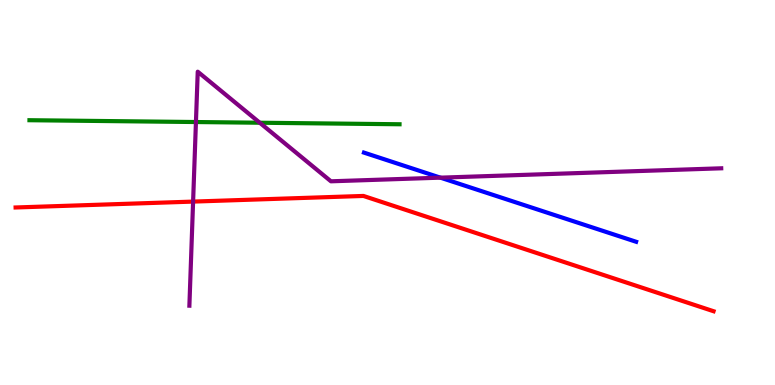[{'lines': ['blue', 'red'], 'intersections': []}, {'lines': ['green', 'red'], 'intersections': []}, {'lines': ['purple', 'red'], 'intersections': [{'x': 2.49, 'y': 4.76}]}, {'lines': ['blue', 'green'], 'intersections': []}, {'lines': ['blue', 'purple'], 'intersections': [{'x': 5.68, 'y': 5.39}]}, {'lines': ['green', 'purple'], 'intersections': [{'x': 2.53, 'y': 6.83}, {'x': 3.35, 'y': 6.81}]}]